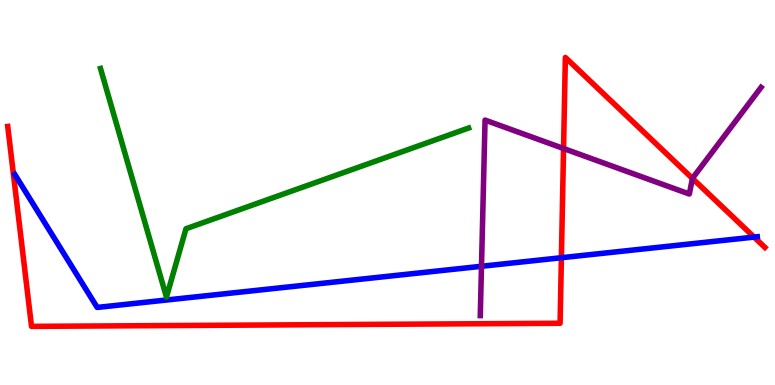[{'lines': ['blue', 'red'], 'intersections': [{'x': 7.24, 'y': 3.31}, {'x': 9.73, 'y': 3.84}]}, {'lines': ['green', 'red'], 'intersections': []}, {'lines': ['purple', 'red'], 'intersections': [{'x': 7.27, 'y': 6.14}, {'x': 8.93, 'y': 5.37}]}, {'lines': ['blue', 'green'], 'intersections': []}, {'lines': ['blue', 'purple'], 'intersections': [{'x': 6.21, 'y': 3.08}]}, {'lines': ['green', 'purple'], 'intersections': []}]